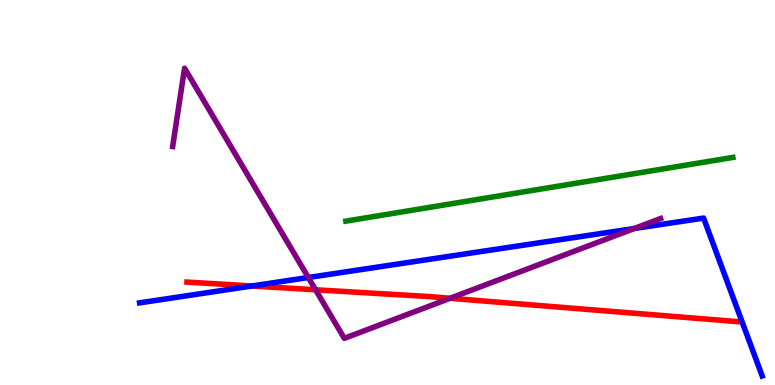[{'lines': ['blue', 'red'], 'intersections': [{'x': 3.25, 'y': 2.57}]}, {'lines': ['green', 'red'], 'intersections': []}, {'lines': ['purple', 'red'], 'intersections': [{'x': 4.07, 'y': 2.47}, {'x': 5.81, 'y': 2.25}]}, {'lines': ['blue', 'green'], 'intersections': []}, {'lines': ['blue', 'purple'], 'intersections': [{'x': 3.98, 'y': 2.79}, {'x': 8.18, 'y': 4.06}]}, {'lines': ['green', 'purple'], 'intersections': []}]